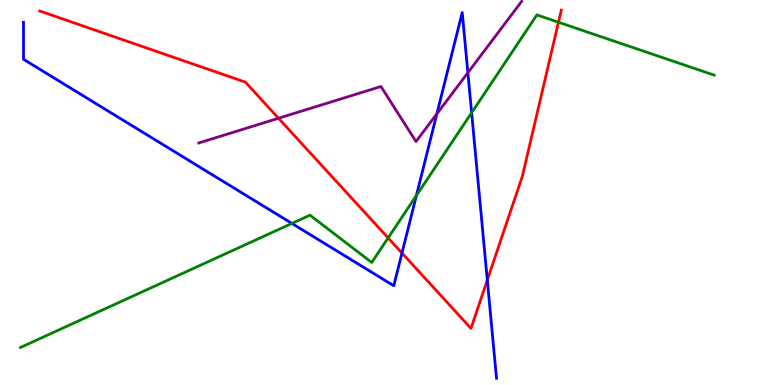[{'lines': ['blue', 'red'], 'intersections': [{'x': 5.19, 'y': 3.43}, {'x': 6.29, 'y': 2.73}]}, {'lines': ['green', 'red'], 'intersections': [{'x': 5.01, 'y': 3.82}, {'x': 7.21, 'y': 9.42}]}, {'lines': ['purple', 'red'], 'intersections': [{'x': 3.59, 'y': 6.93}]}, {'lines': ['blue', 'green'], 'intersections': [{'x': 3.77, 'y': 4.2}, {'x': 5.37, 'y': 4.92}, {'x': 6.09, 'y': 7.07}]}, {'lines': ['blue', 'purple'], 'intersections': [{'x': 5.64, 'y': 7.04}, {'x': 6.04, 'y': 8.11}]}, {'lines': ['green', 'purple'], 'intersections': []}]